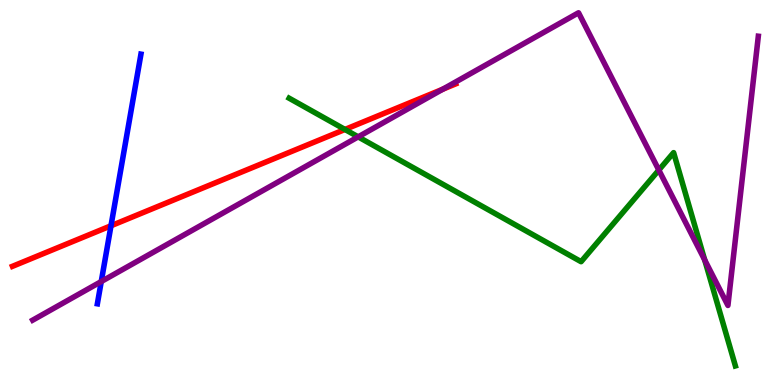[{'lines': ['blue', 'red'], 'intersections': [{'x': 1.43, 'y': 4.14}]}, {'lines': ['green', 'red'], 'intersections': [{'x': 4.45, 'y': 6.64}]}, {'lines': ['purple', 'red'], 'intersections': [{'x': 5.71, 'y': 7.68}]}, {'lines': ['blue', 'green'], 'intersections': []}, {'lines': ['blue', 'purple'], 'intersections': [{'x': 1.31, 'y': 2.69}]}, {'lines': ['green', 'purple'], 'intersections': [{'x': 4.62, 'y': 6.45}, {'x': 8.5, 'y': 5.58}, {'x': 9.09, 'y': 3.25}]}]